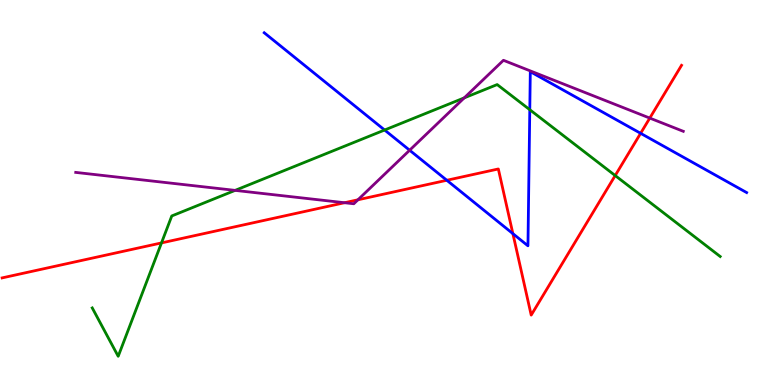[{'lines': ['blue', 'red'], 'intersections': [{'x': 5.77, 'y': 5.32}, {'x': 6.62, 'y': 3.93}, {'x': 8.27, 'y': 6.54}]}, {'lines': ['green', 'red'], 'intersections': [{'x': 2.08, 'y': 3.69}, {'x': 7.94, 'y': 5.44}]}, {'lines': ['purple', 'red'], 'intersections': [{'x': 4.45, 'y': 4.73}, {'x': 4.62, 'y': 4.81}, {'x': 8.38, 'y': 6.93}]}, {'lines': ['blue', 'green'], 'intersections': [{'x': 4.96, 'y': 6.62}, {'x': 6.84, 'y': 7.15}]}, {'lines': ['blue', 'purple'], 'intersections': [{'x': 5.29, 'y': 6.1}]}, {'lines': ['green', 'purple'], 'intersections': [{'x': 3.03, 'y': 5.06}, {'x': 5.99, 'y': 7.46}]}]